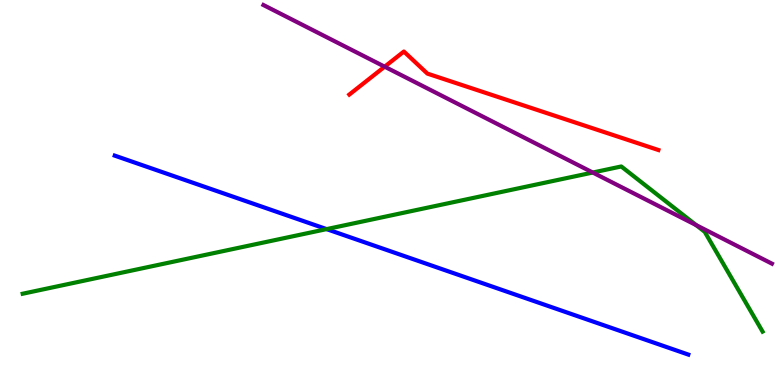[{'lines': ['blue', 'red'], 'intersections': []}, {'lines': ['green', 'red'], 'intersections': []}, {'lines': ['purple', 'red'], 'intersections': [{'x': 4.96, 'y': 8.27}]}, {'lines': ['blue', 'green'], 'intersections': [{'x': 4.21, 'y': 4.05}]}, {'lines': ['blue', 'purple'], 'intersections': []}, {'lines': ['green', 'purple'], 'intersections': [{'x': 7.65, 'y': 5.52}, {'x': 8.98, 'y': 4.15}]}]